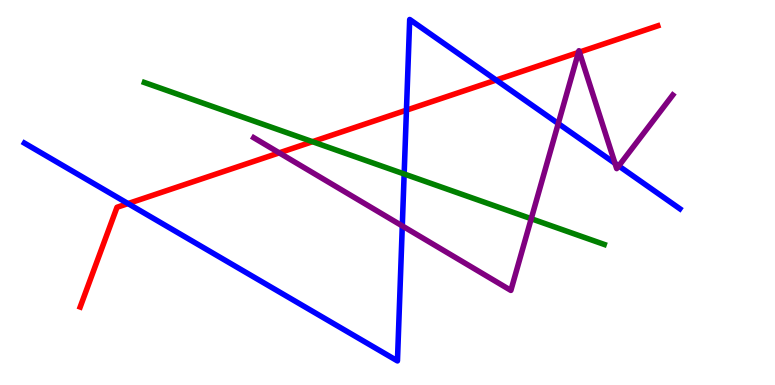[{'lines': ['blue', 'red'], 'intersections': [{'x': 1.65, 'y': 4.71}, {'x': 5.24, 'y': 7.14}, {'x': 6.4, 'y': 7.92}]}, {'lines': ['green', 'red'], 'intersections': [{'x': 4.03, 'y': 6.32}]}, {'lines': ['purple', 'red'], 'intersections': [{'x': 3.6, 'y': 6.03}, {'x': 7.46, 'y': 8.64}, {'x': 7.48, 'y': 8.65}]}, {'lines': ['blue', 'green'], 'intersections': [{'x': 5.21, 'y': 5.48}]}, {'lines': ['blue', 'purple'], 'intersections': [{'x': 5.19, 'y': 4.13}, {'x': 7.2, 'y': 6.79}, {'x': 7.94, 'y': 5.76}, {'x': 7.98, 'y': 5.69}]}, {'lines': ['green', 'purple'], 'intersections': [{'x': 6.85, 'y': 4.32}]}]